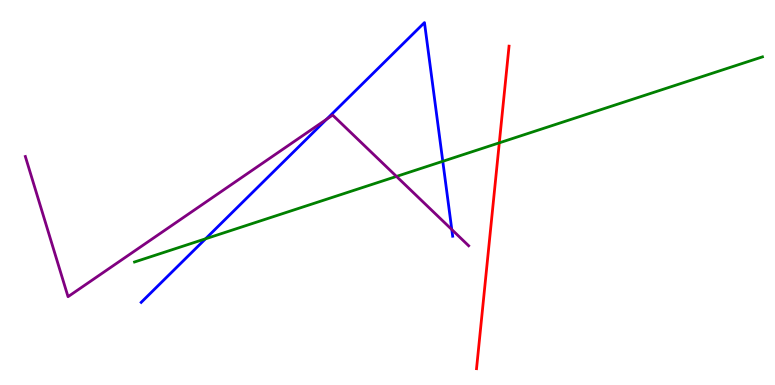[{'lines': ['blue', 'red'], 'intersections': []}, {'lines': ['green', 'red'], 'intersections': [{'x': 6.44, 'y': 6.29}]}, {'lines': ['purple', 'red'], 'intersections': []}, {'lines': ['blue', 'green'], 'intersections': [{'x': 2.65, 'y': 3.8}, {'x': 5.71, 'y': 5.81}]}, {'lines': ['blue', 'purple'], 'intersections': [{'x': 4.22, 'y': 6.9}, {'x': 5.83, 'y': 4.04}]}, {'lines': ['green', 'purple'], 'intersections': [{'x': 5.12, 'y': 5.42}]}]